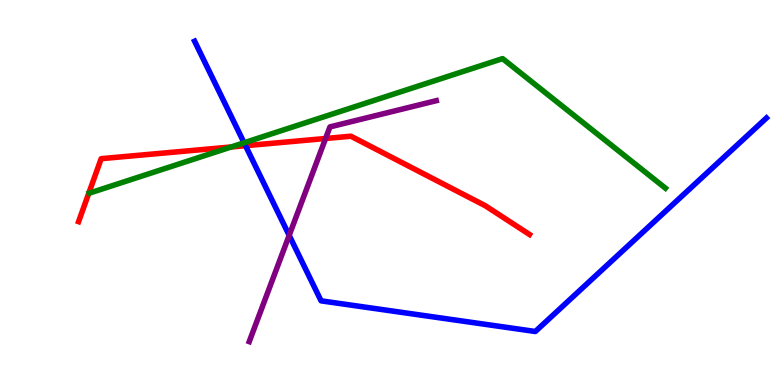[{'lines': ['blue', 'red'], 'intersections': [{'x': 3.17, 'y': 6.22}]}, {'lines': ['green', 'red'], 'intersections': [{'x': 2.98, 'y': 6.18}]}, {'lines': ['purple', 'red'], 'intersections': [{'x': 4.2, 'y': 6.4}]}, {'lines': ['blue', 'green'], 'intersections': [{'x': 3.15, 'y': 6.29}]}, {'lines': ['blue', 'purple'], 'intersections': [{'x': 3.73, 'y': 3.89}]}, {'lines': ['green', 'purple'], 'intersections': []}]